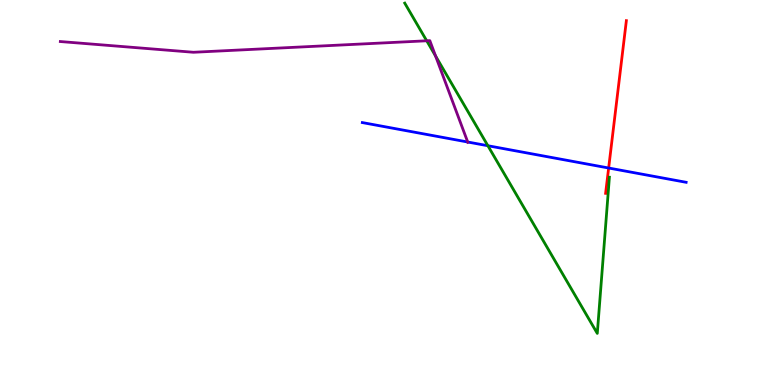[{'lines': ['blue', 'red'], 'intersections': [{'x': 7.85, 'y': 5.64}]}, {'lines': ['green', 'red'], 'intersections': []}, {'lines': ['purple', 'red'], 'intersections': []}, {'lines': ['blue', 'green'], 'intersections': [{'x': 6.3, 'y': 6.21}]}, {'lines': ['blue', 'purple'], 'intersections': [{'x': 6.04, 'y': 6.31}]}, {'lines': ['green', 'purple'], 'intersections': [{'x': 5.51, 'y': 8.94}, {'x': 5.62, 'y': 8.55}]}]